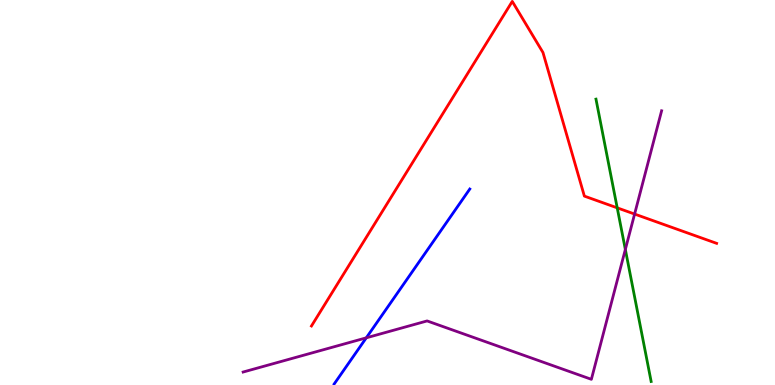[{'lines': ['blue', 'red'], 'intersections': []}, {'lines': ['green', 'red'], 'intersections': [{'x': 7.96, 'y': 4.6}]}, {'lines': ['purple', 'red'], 'intersections': [{'x': 8.19, 'y': 4.44}]}, {'lines': ['blue', 'green'], 'intersections': []}, {'lines': ['blue', 'purple'], 'intersections': [{'x': 4.73, 'y': 1.23}]}, {'lines': ['green', 'purple'], 'intersections': [{'x': 8.07, 'y': 3.52}]}]